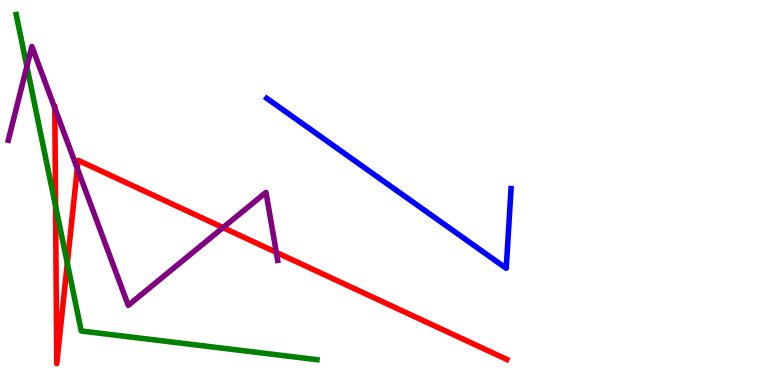[{'lines': ['blue', 'red'], 'intersections': []}, {'lines': ['green', 'red'], 'intersections': [{'x': 0.717, 'y': 4.65}, {'x': 0.869, 'y': 3.16}]}, {'lines': ['purple', 'red'], 'intersections': [{'x': 0.707, 'y': 7.19}, {'x': 0.997, 'y': 5.62}, {'x': 2.88, 'y': 4.09}, {'x': 3.57, 'y': 3.44}]}, {'lines': ['blue', 'green'], 'intersections': []}, {'lines': ['blue', 'purple'], 'intersections': []}, {'lines': ['green', 'purple'], 'intersections': [{'x': 0.347, 'y': 8.27}]}]